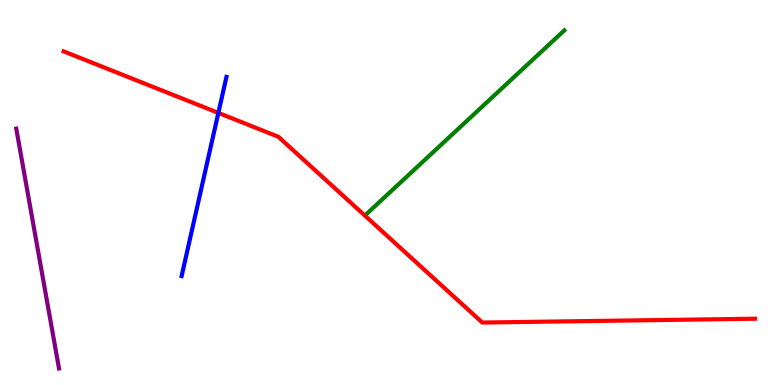[{'lines': ['blue', 'red'], 'intersections': [{'x': 2.82, 'y': 7.07}]}, {'lines': ['green', 'red'], 'intersections': []}, {'lines': ['purple', 'red'], 'intersections': []}, {'lines': ['blue', 'green'], 'intersections': []}, {'lines': ['blue', 'purple'], 'intersections': []}, {'lines': ['green', 'purple'], 'intersections': []}]